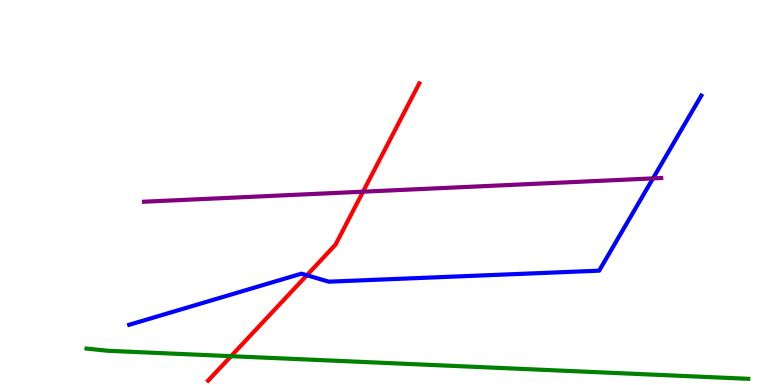[{'lines': ['blue', 'red'], 'intersections': [{'x': 3.96, 'y': 2.85}]}, {'lines': ['green', 'red'], 'intersections': [{'x': 2.98, 'y': 0.749}]}, {'lines': ['purple', 'red'], 'intersections': [{'x': 4.68, 'y': 5.02}]}, {'lines': ['blue', 'green'], 'intersections': []}, {'lines': ['blue', 'purple'], 'intersections': [{'x': 8.43, 'y': 5.37}]}, {'lines': ['green', 'purple'], 'intersections': []}]